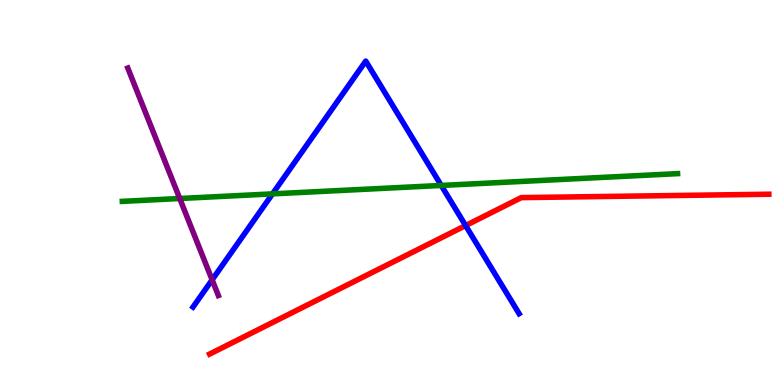[{'lines': ['blue', 'red'], 'intersections': [{'x': 6.01, 'y': 4.14}]}, {'lines': ['green', 'red'], 'intersections': []}, {'lines': ['purple', 'red'], 'intersections': []}, {'lines': ['blue', 'green'], 'intersections': [{'x': 3.52, 'y': 4.96}, {'x': 5.69, 'y': 5.18}]}, {'lines': ['blue', 'purple'], 'intersections': [{'x': 2.74, 'y': 2.73}]}, {'lines': ['green', 'purple'], 'intersections': [{'x': 2.32, 'y': 4.84}]}]